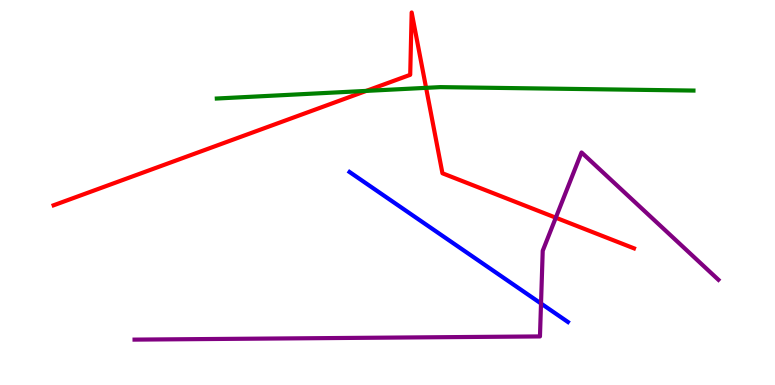[{'lines': ['blue', 'red'], 'intersections': []}, {'lines': ['green', 'red'], 'intersections': [{'x': 4.73, 'y': 7.64}, {'x': 5.5, 'y': 7.72}]}, {'lines': ['purple', 'red'], 'intersections': [{'x': 7.17, 'y': 4.35}]}, {'lines': ['blue', 'green'], 'intersections': []}, {'lines': ['blue', 'purple'], 'intersections': [{'x': 6.98, 'y': 2.12}]}, {'lines': ['green', 'purple'], 'intersections': []}]